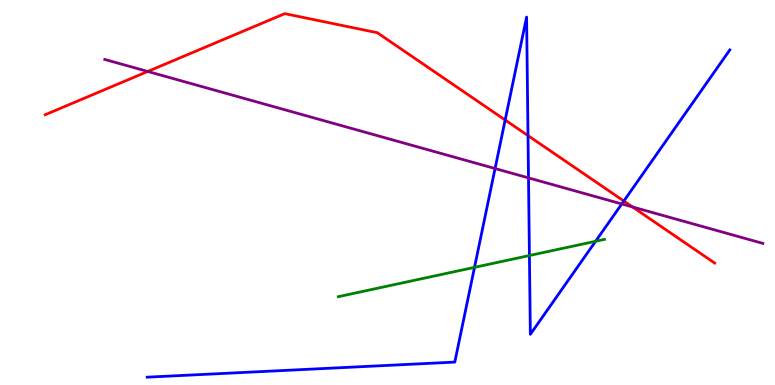[{'lines': ['blue', 'red'], 'intersections': [{'x': 6.52, 'y': 6.88}, {'x': 6.81, 'y': 6.48}, {'x': 8.05, 'y': 4.78}]}, {'lines': ['green', 'red'], 'intersections': []}, {'lines': ['purple', 'red'], 'intersections': [{'x': 1.91, 'y': 8.14}, {'x': 8.16, 'y': 4.62}]}, {'lines': ['blue', 'green'], 'intersections': [{'x': 6.12, 'y': 3.06}, {'x': 6.83, 'y': 3.36}, {'x': 7.69, 'y': 3.73}]}, {'lines': ['blue', 'purple'], 'intersections': [{'x': 6.39, 'y': 5.62}, {'x': 6.82, 'y': 5.38}, {'x': 8.02, 'y': 4.7}]}, {'lines': ['green', 'purple'], 'intersections': []}]